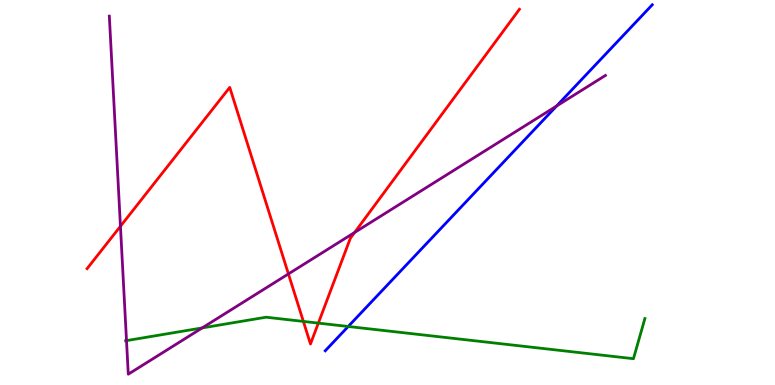[{'lines': ['blue', 'red'], 'intersections': []}, {'lines': ['green', 'red'], 'intersections': [{'x': 3.91, 'y': 1.65}, {'x': 4.11, 'y': 1.61}]}, {'lines': ['purple', 'red'], 'intersections': [{'x': 1.55, 'y': 4.12}, {'x': 3.72, 'y': 2.89}, {'x': 4.58, 'y': 3.96}]}, {'lines': ['blue', 'green'], 'intersections': [{'x': 4.49, 'y': 1.52}]}, {'lines': ['blue', 'purple'], 'intersections': [{'x': 7.18, 'y': 7.25}]}, {'lines': ['green', 'purple'], 'intersections': [{'x': 1.63, 'y': 1.15}, {'x': 2.61, 'y': 1.48}]}]